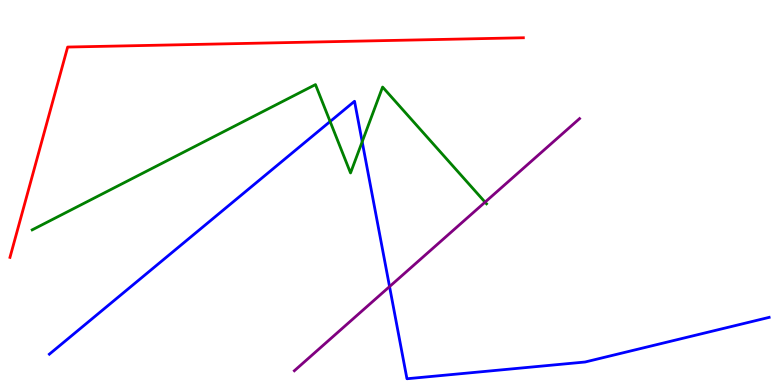[{'lines': ['blue', 'red'], 'intersections': []}, {'lines': ['green', 'red'], 'intersections': []}, {'lines': ['purple', 'red'], 'intersections': []}, {'lines': ['blue', 'green'], 'intersections': [{'x': 4.26, 'y': 6.84}, {'x': 4.67, 'y': 6.32}]}, {'lines': ['blue', 'purple'], 'intersections': [{'x': 5.03, 'y': 2.56}]}, {'lines': ['green', 'purple'], 'intersections': [{'x': 6.26, 'y': 4.75}]}]